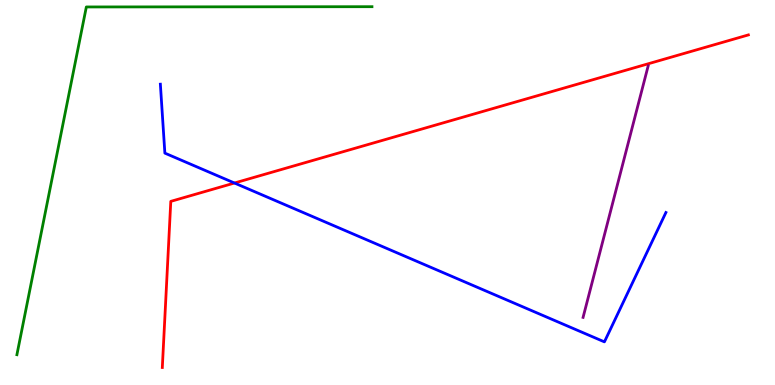[{'lines': ['blue', 'red'], 'intersections': [{'x': 3.03, 'y': 5.25}]}, {'lines': ['green', 'red'], 'intersections': []}, {'lines': ['purple', 'red'], 'intersections': []}, {'lines': ['blue', 'green'], 'intersections': []}, {'lines': ['blue', 'purple'], 'intersections': []}, {'lines': ['green', 'purple'], 'intersections': []}]